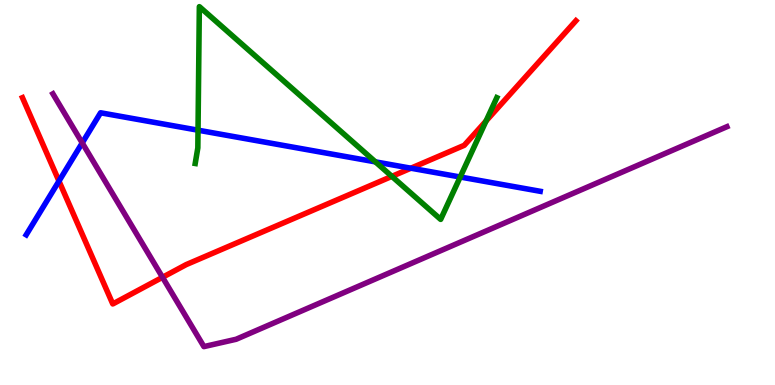[{'lines': ['blue', 'red'], 'intersections': [{'x': 0.761, 'y': 5.3}, {'x': 5.3, 'y': 5.63}]}, {'lines': ['green', 'red'], 'intersections': [{'x': 5.06, 'y': 5.42}, {'x': 6.27, 'y': 6.86}]}, {'lines': ['purple', 'red'], 'intersections': [{'x': 2.1, 'y': 2.8}]}, {'lines': ['blue', 'green'], 'intersections': [{'x': 2.56, 'y': 6.62}, {'x': 4.84, 'y': 5.8}, {'x': 5.94, 'y': 5.4}]}, {'lines': ['blue', 'purple'], 'intersections': [{'x': 1.06, 'y': 6.29}]}, {'lines': ['green', 'purple'], 'intersections': []}]